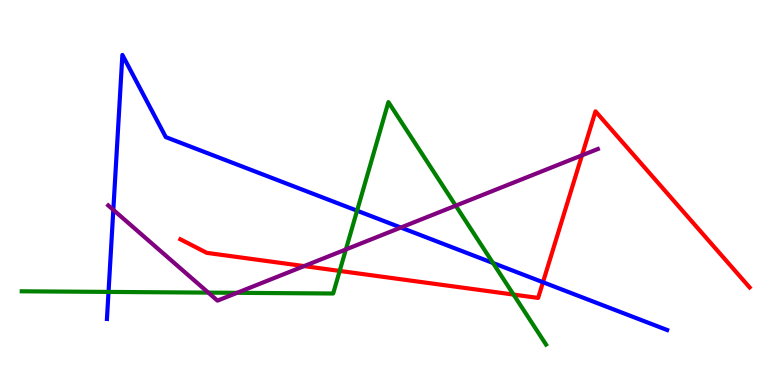[{'lines': ['blue', 'red'], 'intersections': [{'x': 7.01, 'y': 2.67}]}, {'lines': ['green', 'red'], 'intersections': [{'x': 4.38, 'y': 2.96}, {'x': 6.63, 'y': 2.35}]}, {'lines': ['purple', 'red'], 'intersections': [{'x': 3.92, 'y': 3.09}, {'x': 7.51, 'y': 5.97}]}, {'lines': ['blue', 'green'], 'intersections': [{'x': 1.4, 'y': 2.42}, {'x': 4.61, 'y': 4.53}, {'x': 6.36, 'y': 3.17}]}, {'lines': ['blue', 'purple'], 'intersections': [{'x': 1.46, 'y': 4.55}, {'x': 5.17, 'y': 4.09}]}, {'lines': ['green', 'purple'], 'intersections': [{'x': 2.69, 'y': 2.4}, {'x': 3.06, 'y': 2.39}, {'x': 4.46, 'y': 3.52}, {'x': 5.88, 'y': 4.66}]}]